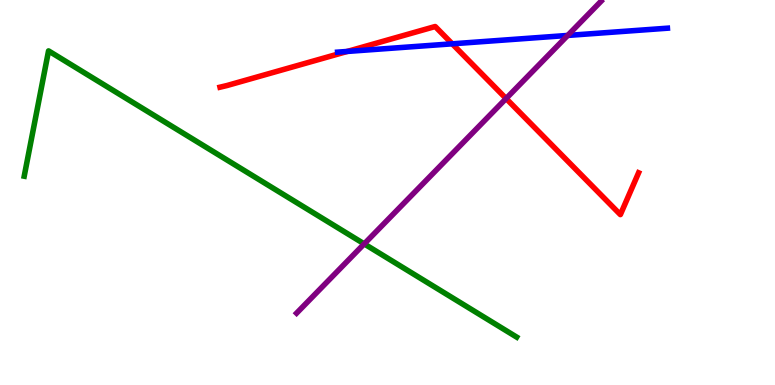[{'lines': ['blue', 'red'], 'intersections': [{'x': 4.48, 'y': 8.66}, {'x': 5.84, 'y': 8.86}]}, {'lines': ['green', 'red'], 'intersections': []}, {'lines': ['purple', 'red'], 'intersections': [{'x': 6.53, 'y': 7.44}]}, {'lines': ['blue', 'green'], 'intersections': []}, {'lines': ['blue', 'purple'], 'intersections': [{'x': 7.33, 'y': 9.08}]}, {'lines': ['green', 'purple'], 'intersections': [{'x': 4.7, 'y': 3.67}]}]